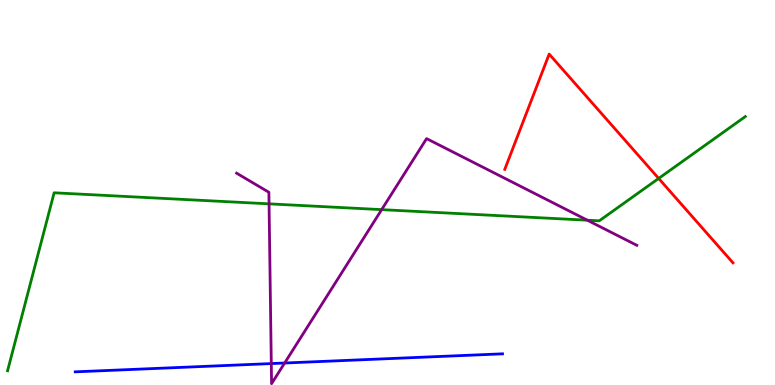[{'lines': ['blue', 'red'], 'intersections': []}, {'lines': ['green', 'red'], 'intersections': [{'x': 8.5, 'y': 5.37}]}, {'lines': ['purple', 'red'], 'intersections': []}, {'lines': ['blue', 'green'], 'intersections': []}, {'lines': ['blue', 'purple'], 'intersections': [{'x': 3.5, 'y': 0.556}, {'x': 3.67, 'y': 0.571}]}, {'lines': ['green', 'purple'], 'intersections': [{'x': 3.47, 'y': 4.71}, {'x': 4.92, 'y': 4.55}, {'x': 7.58, 'y': 4.28}]}]